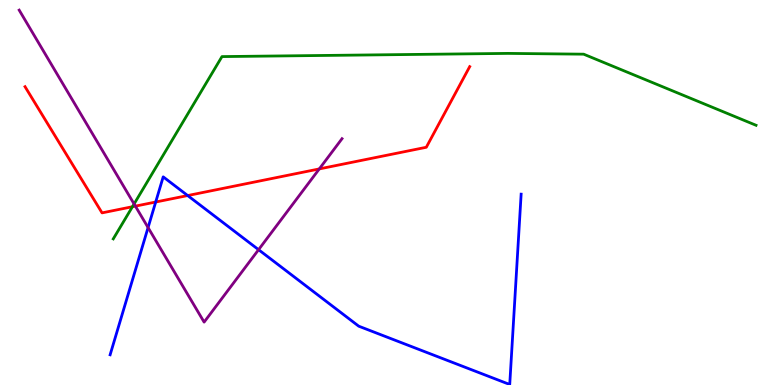[{'lines': ['blue', 'red'], 'intersections': [{'x': 2.01, 'y': 4.75}, {'x': 2.42, 'y': 4.92}]}, {'lines': ['green', 'red'], 'intersections': [{'x': 1.71, 'y': 4.63}]}, {'lines': ['purple', 'red'], 'intersections': [{'x': 1.75, 'y': 4.65}, {'x': 4.12, 'y': 5.61}]}, {'lines': ['blue', 'green'], 'intersections': []}, {'lines': ['blue', 'purple'], 'intersections': [{'x': 1.91, 'y': 4.09}, {'x': 3.34, 'y': 3.51}]}, {'lines': ['green', 'purple'], 'intersections': [{'x': 1.73, 'y': 4.7}]}]